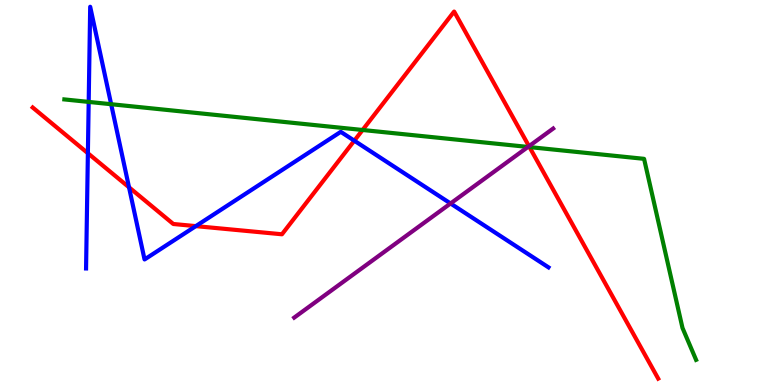[{'lines': ['blue', 'red'], 'intersections': [{'x': 1.13, 'y': 6.02}, {'x': 1.66, 'y': 5.14}, {'x': 2.53, 'y': 4.13}, {'x': 4.57, 'y': 6.35}]}, {'lines': ['green', 'red'], 'intersections': [{'x': 4.68, 'y': 6.62}, {'x': 6.83, 'y': 6.18}]}, {'lines': ['purple', 'red'], 'intersections': [{'x': 6.83, 'y': 6.2}]}, {'lines': ['blue', 'green'], 'intersections': [{'x': 1.14, 'y': 7.35}, {'x': 1.43, 'y': 7.29}]}, {'lines': ['blue', 'purple'], 'intersections': [{'x': 5.81, 'y': 4.72}]}, {'lines': ['green', 'purple'], 'intersections': [{'x': 6.81, 'y': 6.18}]}]